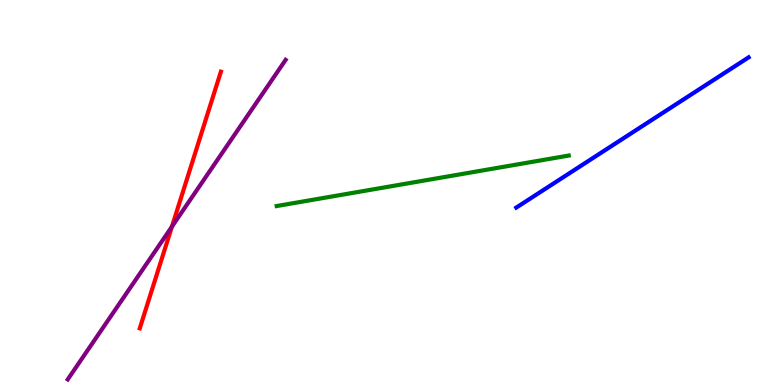[{'lines': ['blue', 'red'], 'intersections': []}, {'lines': ['green', 'red'], 'intersections': []}, {'lines': ['purple', 'red'], 'intersections': [{'x': 2.22, 'y': 4.11}]}, {'lines': ['blue', 'green'], 'intersections': []}, {'lines': ['blue', 'purple'], 'intersections': []}, {'lines': ['green', 'purple'], 'intersections': []}]